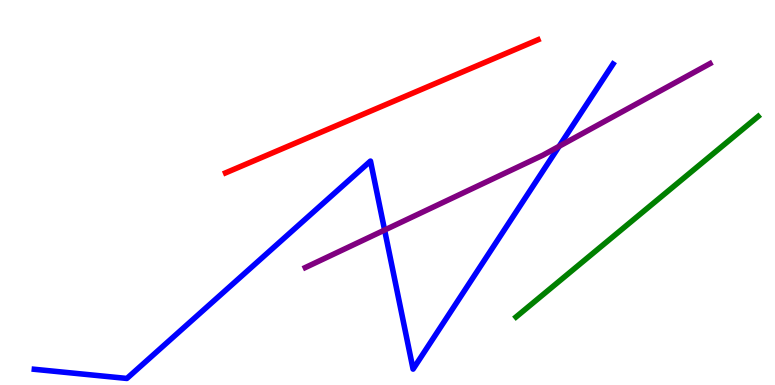[{'lines': ['blue', 'red'], 'intersections': []}, {'lines': ['green', 'red'], 'intersections': []}, {'lines': ['purple', 'red'], 'intersections': []}, {'lines': ['blue', 'green'], 'intersections': []}, {'lines': ['blue', 'purple'], 'intersections': [{'x': 4.96, 'y': 4.02}, {'x': 7.21, 'y': 6.2}]}, {'lines': ['green', 'purple'], 'intersections': []}]